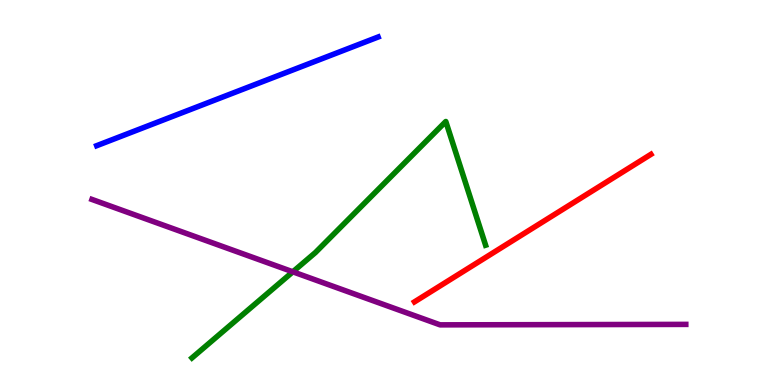[{'lines': ['blue', 'red'], 'intersections': []}, {'lines': ['green', 'red'], 'intersections': []}, {'lines': ['purple', 'red'], 'intersections': []}, {'lines': ['blue', 'green'], 'intersections': []}, {'lines': ['blue', 'purple'], 'intersections': []}, {'lines': ['green', 'purple'], 'intersections': [{'x': 3.78, 'y': 2.94}]}]